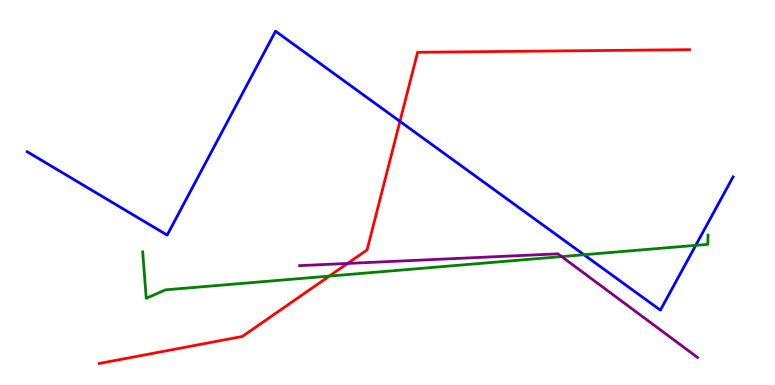[{'lines': ['blue', 'red'], 'intersections': [{'x': 5.16, 'y': 6.85}]}, {'lines': ['green', 'red'], 'intersections': [{'x': 4.25, 'y': 2.83}]}, {'lines': ['purple', 'red'], 'intersections': [{'x': 4.48, 'y': 3.16}]}, {'lines': ['blue', 'green'], 'intersections': [{'x': 7.53, 'y': 3.38}, {'x': 8.98, 'y': 3.63}]}, {'lines': ['blue', 'purple'], 'intersections': []}, {'lines': ['green', 'purple'], 'intersections': [{'x': 7.25, 'y': 3.34}]}]